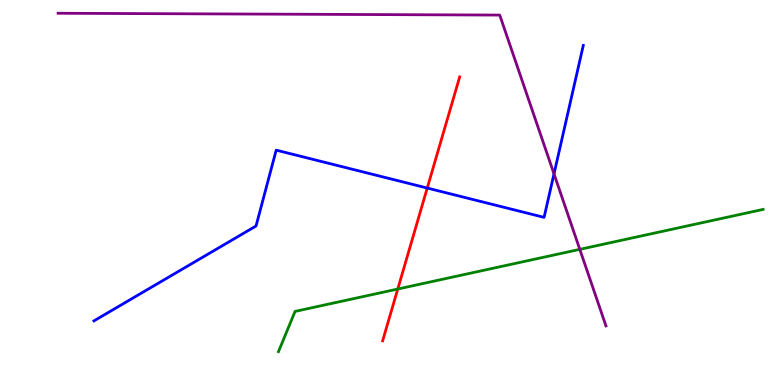[{'lines': ['blue', 'red'], 'intersections': [{'x': 5.51, 'y': 5.12}]}, {'lines': ['green', 'red'], 'intersections': [{'x': 5.13, 'y': 2.49}]}, {'lines': ['purple', 'red'], 'intersections': []}, {'lines': ['blue', 'green'], 'intersections': []}, {'lines': ['blue', 'purple'], 'intersections': [{'x': 7.15, 'y': 5.48}]}, {'lines': ['green', 'purple'], 'intersections': [{'x': 7.48, 'y': 3.52}]}]